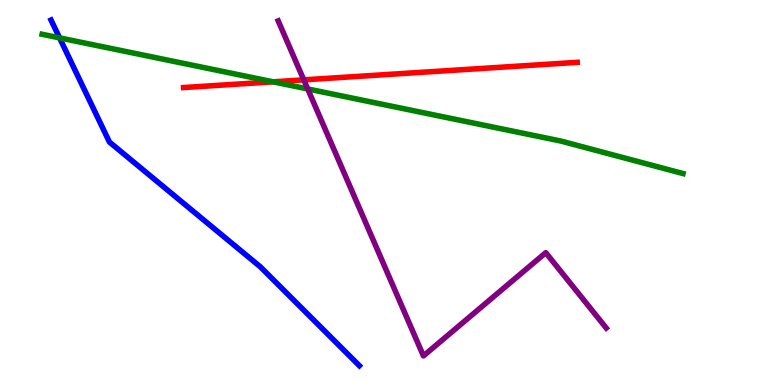[{'lines': ['blue', 'red'], 'intersections': []}, {'lines': ['green', 'red'], 'intersections': [{'x': 3.52, 'y': 7.87}]}, {'lines': ['purple', 'red'], 'intersections': [{'x': 3.92, 'y': 7.93}]}, {'lines': ['blue', 'green'], 'intersections': [{'x': 0.769, 'y': 9.02}]}, {'lines': ['blue', 'purple'], 'intersections': []}, {'lines': ['green', 'purple'], 'intersections': [{'x': 3.97, 'y': 7.69}]}]